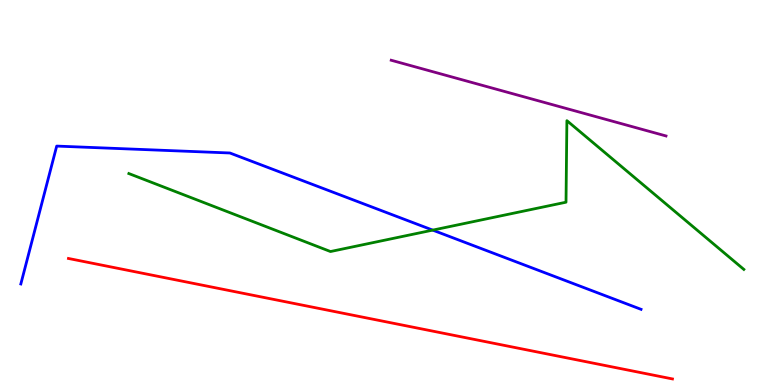[{'lines': ['blue', 'red'], 'intersections': []}, {'lines': ['green', 'red'], 'intersections': []}, {'lines': ['purple', 'red'], 'intersections': []}, {'lines': ['blue', 'green'], 'intersections': [{'x': 5.58, 'y': 4.02}]}, {'lines': ['blue', 'purple'], 'intersections': []}, {'lines': ['green', 'purple'], 'intersections': []}]